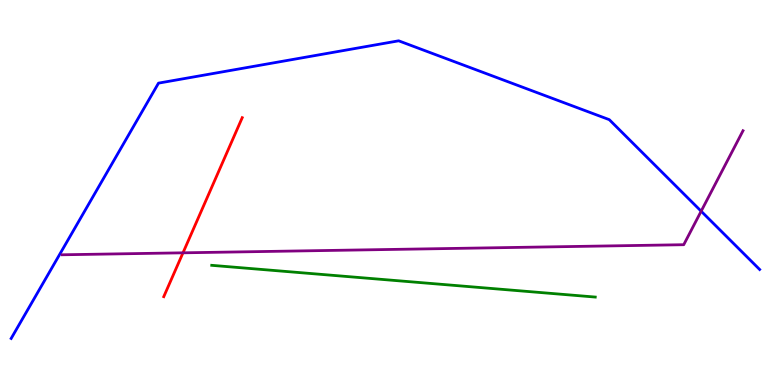[{'lines': ['blue', 'red'], 'intersections': []}, {'lines': ['green', 'red'], 'intersections': []}, {'lines': ['purple', 'red'], 'intersections': [{'x': 2.36, 'y': 3.43}]}, {'lines': ['blue', 'green'], 'intersections': []}, {'lines': ['blue', 'purple'], 'intersections': [{'x': 9.05, 'y': 4.51}]}, {'lines': ['green', 'purple'], 'intersections': []}]